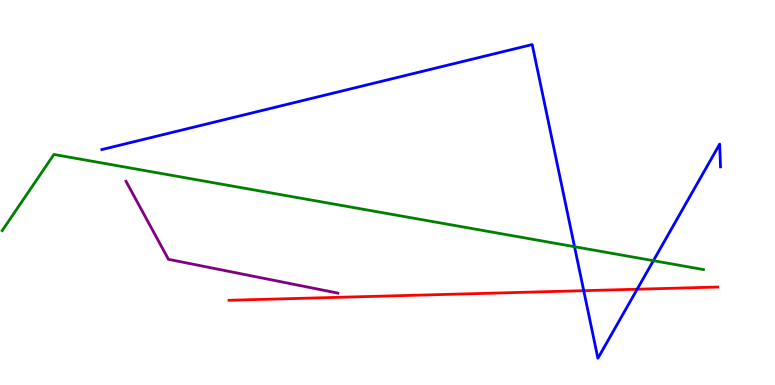[{'lines': ['blue', 'red'], 'intersections': [{'x': 7.53, 'y': 2.45}, {'x': 8.22, 'y': 2.49}]}, {'lines': ['green', 'red'], 'intersections': []}, {'lines': ['purple', 'red'], 'intersections': []}, {'lines': ['blue', 'green'], 'intersections': [{'x': 7.41, 'y': 3.59}, {'x': 8.43, 'y': 3.23}]}, {'lines': ['blue', 'purple'], 'intersections': []}, {'lines': ['green', 'purple'], 'intersections': []}]